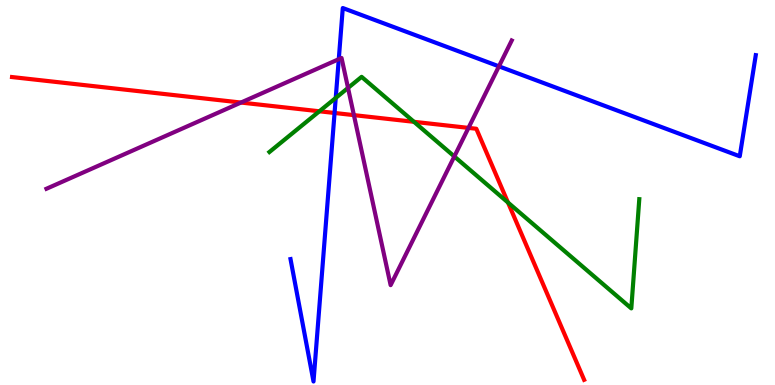[{'lines': ['blue', 'red'], 'intersections': [{'x': 4.32, 'y': 7.07}]}, {'lines': ['green', 'red'], 'intersections': [{'x': 4.12, 'y': 7.11}, {'x': 5.34, 'y': 6.84}, {'x': 6.55, 'y': 4.74}]}, {'lines': ['purple', 'red'], 'intersections': [{'x': 3.11, 'y': 7.34}, {'x': 4.57, 'y': 7.01}, {'x': 6.04, 'y': 6.68}]}, {'lines': ['blue', 'green'], 'intersections': [{'x': 4.33, 'y': 7.46}]}, {'lines': ['blue', 'purple'], 'intersections': [{'x': 4.37, 'y': 8.46}, {'x': 6.44, 'y': 8.28}]}, {'lines': ['green', 'purple'], 'intersections': [{'x': 4.49, 'y': 7.72}, {'x': 5.86, 'y': 5.94}]}]